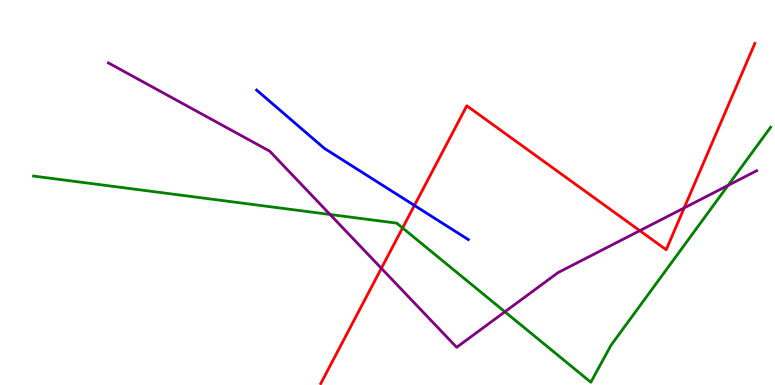[{'lines': ['blue', 'red'], 'intersections': [{'x': 5.35, 'y': 4.66}]}, {'lines': ['green', 'red'], 'intersections': [{'x': 5.19, 'y': 4.08}]}, {'lines': ['purple', 'red'], 'intersections': [{'x': 4.92, 'y': 3.03}, {'x': 8.26, 'y': 4.01}, {'x': 8.83, 'y': 4.6}]}, {'lines': ['blue', 'green'], 'intersections': []}, {'lines': ['blue', 'purple'], 'intersections': []}, {'lines': ['green', 'purple'], 'intersections': [{'x': 4.26, 'y': 4.43}, {'x': 6.51, 'y': 1.9}, {'x': 9.39, 'y': 5.18}]}]